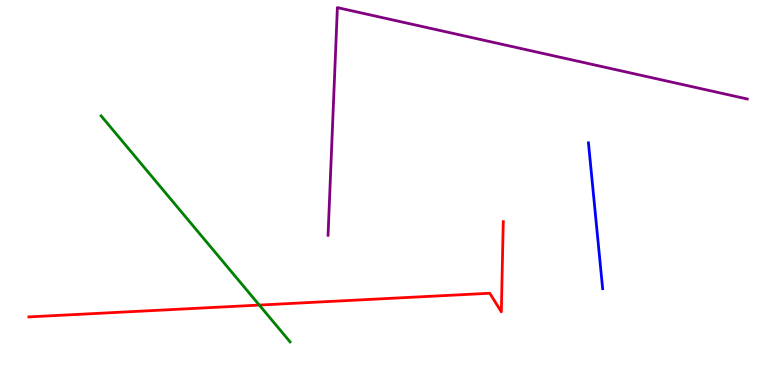[{'lines': ['blue', 'red'], 'intersections': []}, {'lines': ['green', 'red'], 'intersections': [{'x': 3.35, 'y': 2.08}]}, {'lines': ['purple', 'red'], 'intersections': []}, {'lines': ['blue', 'green'], 'intersections': []}, {'lines': ['blue', 'purple'], 'intersections': []}, {'lines': ['green', 'purple'], 'intersections': []}]